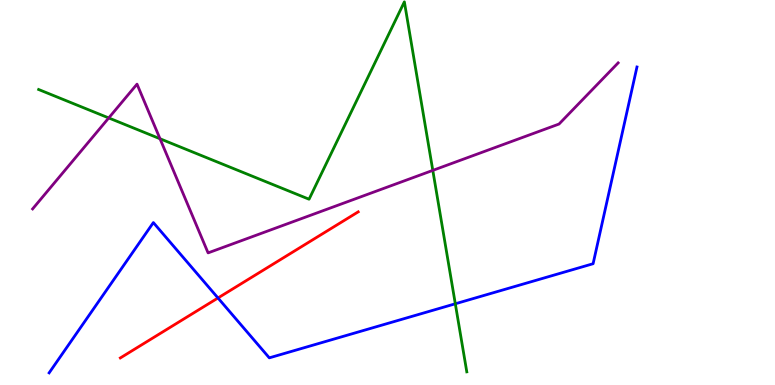[{'lines': ['blue', 'red'], 'intersections': [{'x': 2.81, 'y': 2.26}]}, {'lines': ['green', 'red'], 'intersections': []}, {'lines': ['purple', 'red'], 'intersections': []}, {'lines': ['blue', 'green'], 'intersections': [{'x': 5.87, 'y': 2.11}]}, {'lines': ['blue', 'purple'], 'intersections': []}, {'lines': ['green', 'purple'], 'intersections': [{'x': 1.4, 'y': 6.94}, {'x': 2.06, 'y': 6.4}, {'x': 5.58, 'y': 5.57}]}]